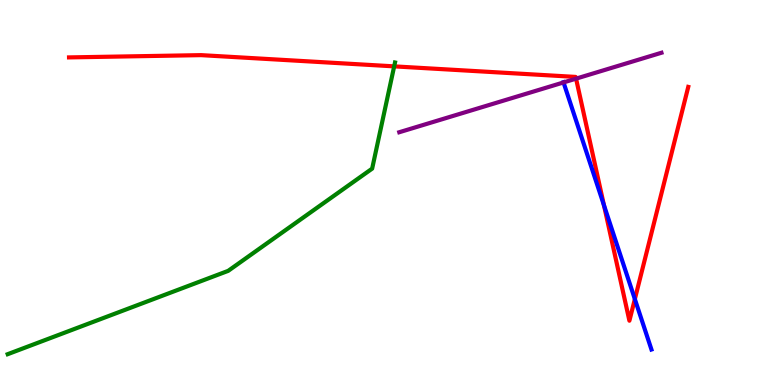[{'lines': ['blue', 'red'], 'intersections': [{'x': 7.79, 'y': 4.67}, {'x': 8.19, 'y': 2.23}]}, {'lines': ['green', 'red'], 'intersections': [{'x': 5.09, 'y': 8.28}]}, {'lines': ['purple', 'red'], 'intersections': [{'x': 7.43, 'y': 7.96}]}, {'lines': ['blue', 'green'], 'intersections': []}, {'lines': ['blue', 'purple'], 'intersections': [{'x': 7.27, 'y': 7.86}]}, {'lines': ['green', 'purple'], 'intersections': []}]